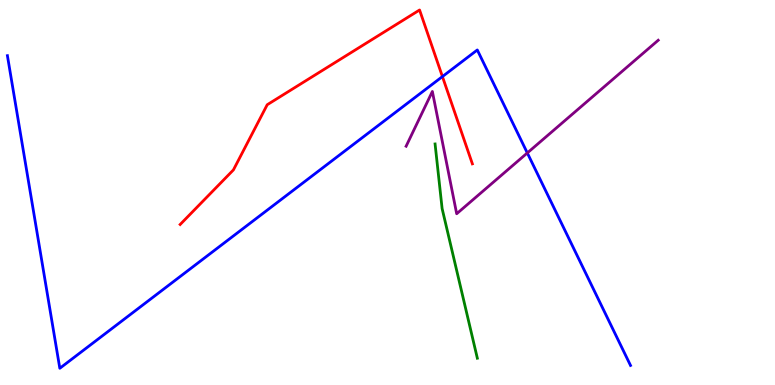[{'lines': ['blue', 'red'], 'intersections': [{'x': 5.71, 'y': 8.01}]}, {'lines': ['green', 'red'], 'intersections': []}, {'lines': ['purple', 'red'], 'intersections': []}, {'lines': ['blue', 'green'], 'intersections': []}, {'lines': ['blue', 'purple'], 'intersections': [{'x': 6.8, 'y': 6.03}]}, {'lines': ['green', 'purple'], 'intersections': []}]